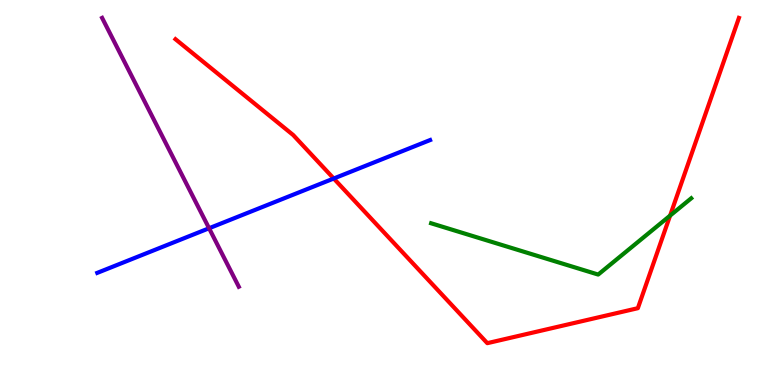[{'lines': ['blue', 'red'], 'intersections': [{'x': 4.31, 'y': 5.36}]}, {'lines': ['green', 'red'], 'intersections': [{'x': 8.65, 'y': 4.4}]}, {'lines': ['purple', 'red'], 'intersections': []}, {'lines': ['blue', 'green'], 'intersections': []}, {'lines': ['blue', 'purple'], 'intersections': [{'x': 2.7, 'y': 4.07}]}, {'lines': ['green', 'purple'], 'intersections': []}]